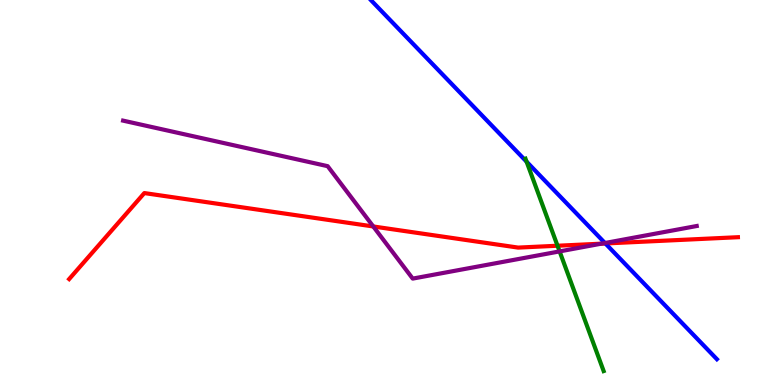[{'lines': ['blue', 'red'], 'intersections': [{'x': 7.81, 'y': 3.68}]}, {'lines': ['green', 'red'], 'intersections': [{'x': 7.19, 'y': 3.62}]}, {'lines': ['purple', 'red'], 'intersections': [{'x': 4.82, 'y': 4.12}, {'x': 7.76, 'y': 3.67}]}, {'lines': ['blue', 'green'], 'intersections': [{'x': 6.79, 'y': 5.8}]}, {'lines': ['blue', 'purple'], 'intersections': [{'x': 7.81, 'y': 3.69}]}, {'lines': ['green', 'purple'], 'intersections': [{'x': 7.22, 'y': 3.47}]}]